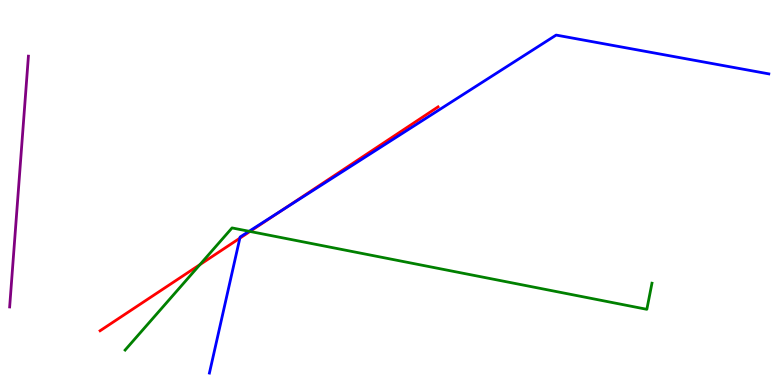[{'lines': ['blue', 'red'], 'intersections': [{'x': 3.09, 'y': 3.81}, {'x': 3.63, 'y': 4.53}]}, {'lines': ['green', 'red'], 'intersections': [{'x': 2.58, 'y': 3.13}, {'x': 3.23, 'y': 3.99}]}, {'lines': ['purple', 'red'], 'intersections': []}, {'lines': ['blue', 'green'], 'intersections': [{'x': 3.21, 'y': 3.99}]}, {'lines': ['blue', 'purple'], 'intersections': []}, {'lines': ['green', 'purple'], 'intersections': []}]